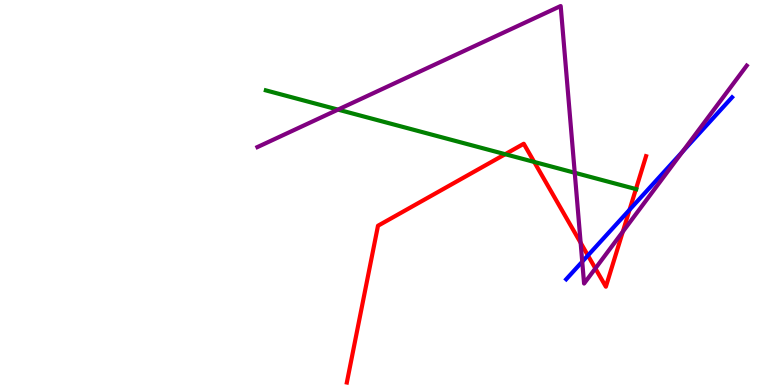[{'lines': ['blue', 'red'], 'intersections': [{'x': 7.59, 'y': 3.36}, {'x': 8.12, 'y': 4.55}]}, {'lines': ['green', 'red'], 'intersections': [{'x': 6.52, 'y': 5.99}, {'x': 6.89, 'y': 5.79}, {'x': 8.21, 'y': 5.09}]}, {'lines': ['purple', 'red'], 'intersections': [{'x': 7.49, 'y': 3.69}, {'x': 7.68, 'y': 3.03}, {'x': 8.04, 'y': 3.98}]}, {'lines': ['blue', 'green'], 'intersections': []}, {'lines': ['blue', 'purple'], 'intersections': [{'x': 7.51, 'y': 3.2}, {'x': 8.81, 'y': 6.06}]}, {'lines': ['green', 'purple'], 'intersections': [{'x': 4.36, 'y': 7.15}, {'x': 7.42, 'y': 5.51}]}]